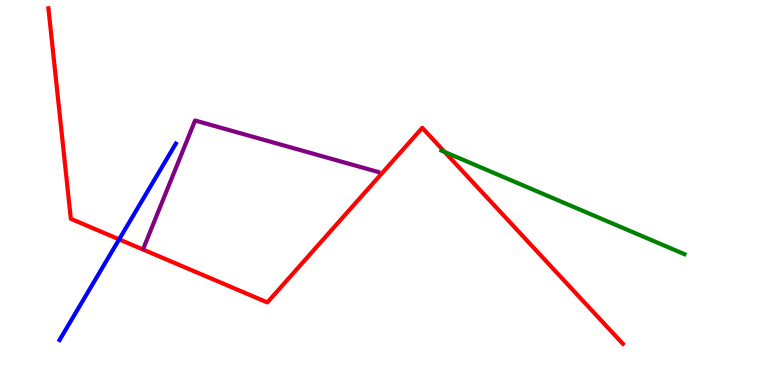[{'lines': ['blue', 'red'], 'intersections': [{'x': 1.54, 'y': 3.78}]}, {'lines': ['green', 'red'], 'intersections': [{'x': 5.74, 'y': 6.05}]}, {'lines': ['purple', 'red'], 'intersections': []}, {'lines': ['blue', 'green'], 'intersections': []}, {'lines': ['blue', 'purple'], 'intersections': []}, {'lines': ['green', 'purple'], 'intersections': []}]